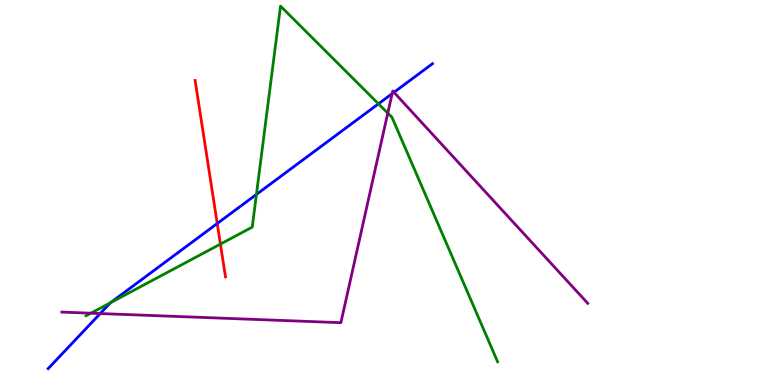[{'lines': ['blue', 'red'], 'intersections': [{'x': 2.8, 'y': 4.19}]}, {'lines': ['green', 'red'], 'intersections': [{'x': 2.84, 'y': 3.66}]}, {'lines': ['purple', 'red'], 'intersections': []}, {'lines': ['blue', 'green'], 'intersections': [{'x': 1.43, 'y': 2.14}, {'x': 3.31, 'y': 4.95}, {'x': 4.88, 'y': 7.3}]}, {'lines': ['blue', 'purple'], 'intersections': [{'x': 1.29, 'y': 1.86}, {'x': 5.06, 'y': 7.57}, {'x': 5.08, 'y': 7.6}]}, {'lines': ['green', 'purple'], 'intersections': [{'x': 1.17, 'y': 1.87}, {'x': 5.0, 'y': 7.06}]}]